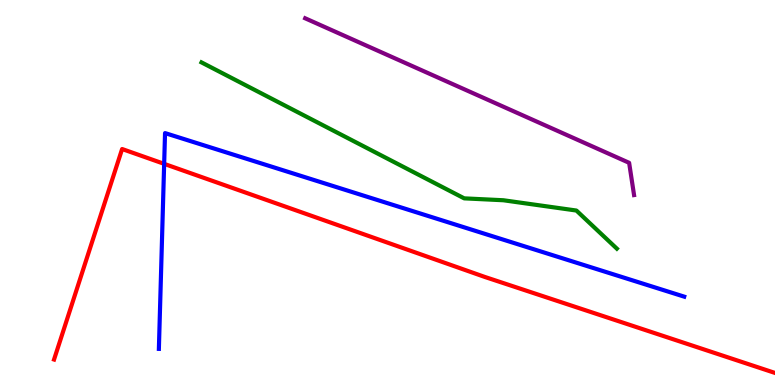[{'lines': ['blue', 'red'], 'intersections': [{'x': 2.12, 'y': 5.74}]}, {'lines': ['green', 'red'], 'intersections': []}, {'lines': ['purple', 'red'], 'intersections': []}, {'lines': ['blue', 'green'], 'intersections': []}, {'lines': ['blue', 'purple'], 'intersections': []}, {'lines': ['green', 'purple'], 'intersections': []}]